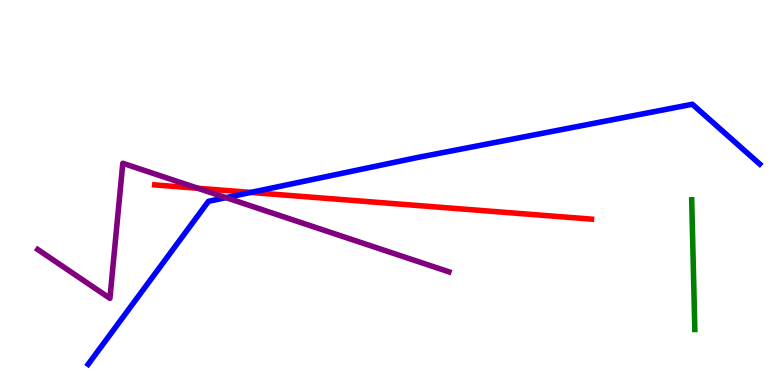[{'lines': ['blue', 'red'], 'intersections': [{'x': 3.24, 'y': 5.0}]}, {'lines': ['green', 'red'], 'intersections': []}, {'lines': ['purple', 'red'], 'intersections': [{'x': 2.55, 'y': 5.11}]}, {'lines': ['blue', 'green'], 'intersections': []}, {'lines': ['blue', 'purple'], 'intersections': [{'x': 2.92, 'y': 4.87}]}, {'lines': ['green', 'purple'], 'intersections': []}]